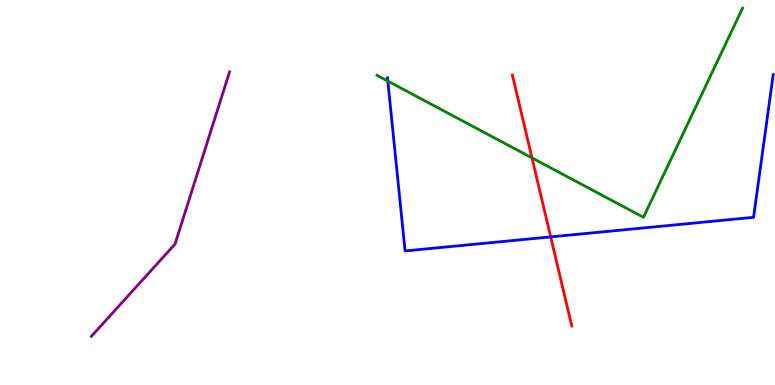[{'lines': ['blue', 'red'], 'intersections': [{'x': 7.11, 'y': 3.85}]}, {'lines': ['green', 'red'], 'intersections': [{'x': 6.86, 'y': 5.9}]}, {'lines': ['purple', 'red'], 'intersections': []}, {'lines': ['blue', 'green'], 'intersections': [{'x': 5.0, 'y': 7.89}]}, {'lines': ['blue', 'purple'], 'intersections': []}, {'lines': ['green', 'purple'], 'intersections': []}]